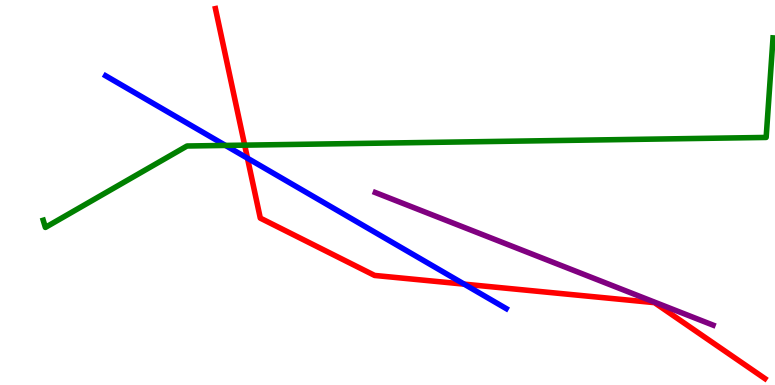[{'lines': ['blue', 'red'], 'intersections': [{'x': 3.19, 'y': 5.89}, {'x': 5.99, 'y': 2.62}]}, {'lines': ['green', 'red'], 'intersections': [{'x': 3.16, 'y': 6.23}]}, {'lines': ['purple', 'red'], 'intersections': []}, {'lines': ['blue', 'green'], 'intersections': [{'x': 2.91, 'y': 6.22}]}, {'lines': ['blue', 'purple'], 'intersections': []}, {'lines': ['green', 'purple'], 'intersections': []}]